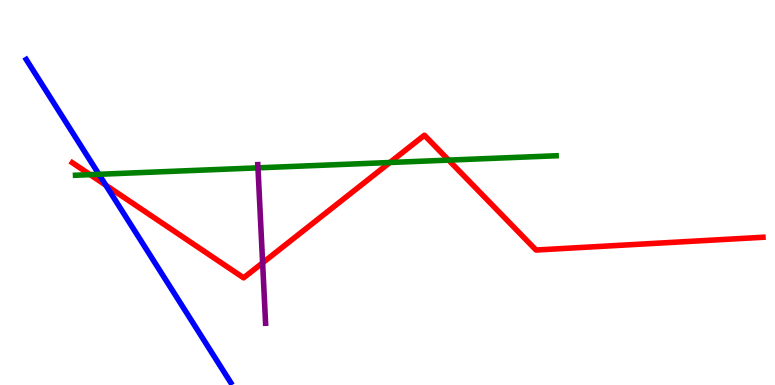[{'lines': ['blue', 'red'], 'intersections': [{'x': 1.37, 'y': 5.19}]}, {'lines': ['green', 'red'], 'intersections': [{'x': 1.16, 'y': 5.46}, {'x': 5.03, 'y': 5.78}, {'x': 5.79, 'y': 5.84}]}, {'lines': ['purple', 'red'], 'intersections': [{'x': 3.39, 'y': 3.17}]}, {'lines': ['blue', 'green'], 'intersections': [{'x': 1.28, 'y': 5.47}]}, {'lines': ['blue', 'purple'], 'intersections': []}, {'lines': ['green', 'purple'], 'intersections': [{'x': 3.33, 'y': 5.64}]}]